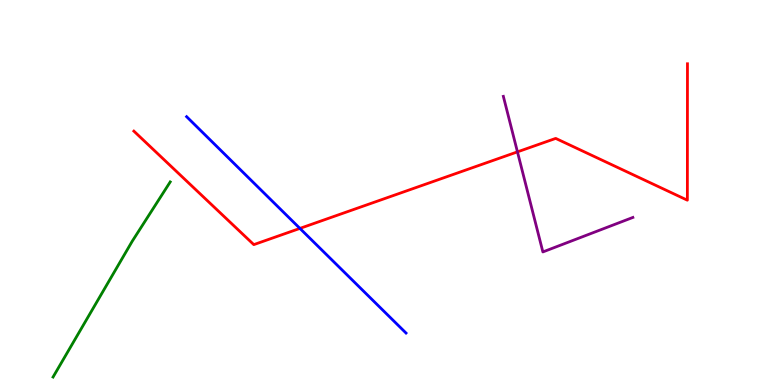[{'lines': ['blue', 'red'], 'intersections': [{'x': 3.87, 'y': 4.07}]}, {'lines': ['green', 'red'], 'intersections': []}, {'lines': ['purple', 'red'], 'intersections': [{'x': 6.68, 'y': 6.06}]}, {'lines': ['blue', 'green'], 'intersections': []}, {'lines': ['blue', 'purple'], 'intersections': []}, {'lines': ['green', 'purple'], 'intersections': []}]